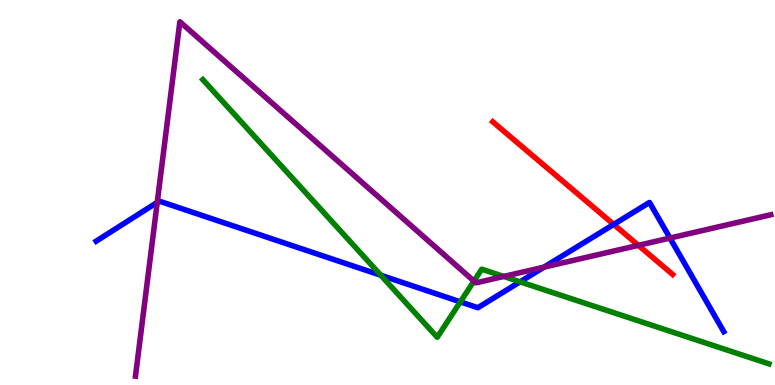[{'lines': ['blue', 'red'], 'intersections': [{'x': 7.92, 'y': 4.17}]}, {'lines': ['green', 'red'], 'intersections': []}, {'lines': ['purple', 'red'], 'intersections': [{'x': 8.24, 'y': 3.63}]}, {'lines': ['blue', 'green'], 'intersections': [{'x': 4.91, 'y': 2.85}, {'x': 5.94, 'y': 2.16}, {'x': 6.71, 'y': 2.68}]}, {'lines': ['blue', 'purple'], 'intersections': [{'x': 2.03, 'y': 4.74}, {'x': 7.02, 'y': 3.06}, {'x': 8.64, 'y': 3.82}]}, {'lines': ['green', 'purple'], 'intersections': [{'x': 6.12, 'y': 2.7}, {'x': 6.5, 'y': 2.82}]}]